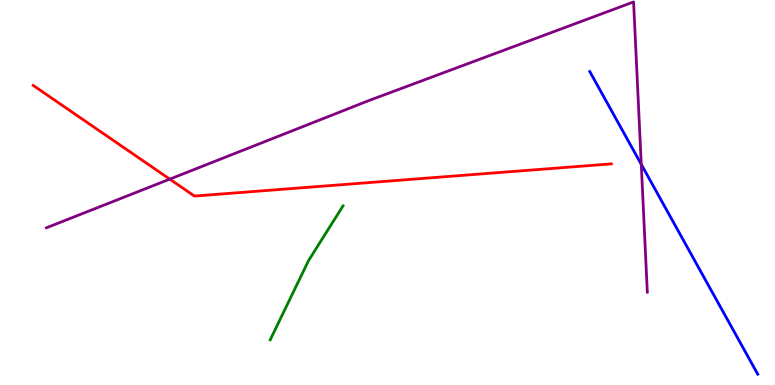[{'lines': ['blue', 'red'], 'intersections': []}, {'lines': ['green', 'red'], 'intersections': []}, {'lines': ['purple', 'red'], 'intersections': [{'x': 2.19, 'y': 5.35}]}, {'lines': ['blue', 'green'], 'intersections': []}, {'lines': ['blue', 'purple'], 'intersections': [{'x': 8.27, 'y': 5.73}]}, {'lines': ['green', 'purple'], 'intersections': []}]